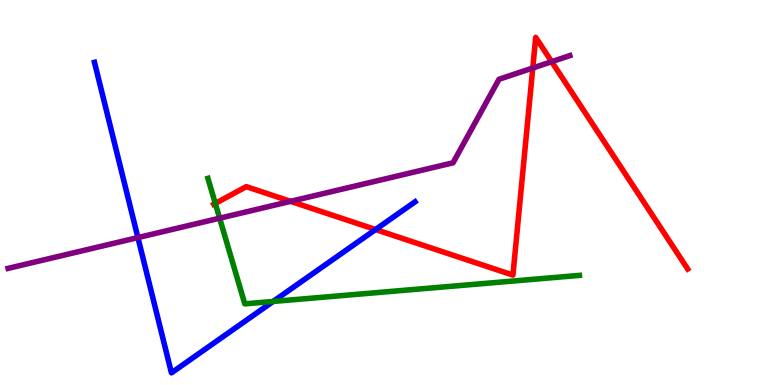[{'lines': ['blue', 'red'], 'intersections': [{'x': 4.85, 'y': 4.04}]}, {'lines': ['green', 'red'], 'intersections': [{'x': 2.78, 'y': 4.72}]}, {'lines': ['purple', 'red'], 'intersections': [{'x': 3.75, 'y': 4.77}, {'x': 6.87, 'y': 8.23}, {'x': 7.12, 'y': 8.4}]}, {'lines': ['blue', 'green'], 'intersections': [{'x': 3.52, 'y': 2.17}]}, {'lines': ['blue', 'purple'], 'intersections': [{'x': 1.78, 'y': 3.83}]}, {'lines': ['green', 'purple'], 'intersections': [{'x': 2.83, 'y': 4.33}]}]